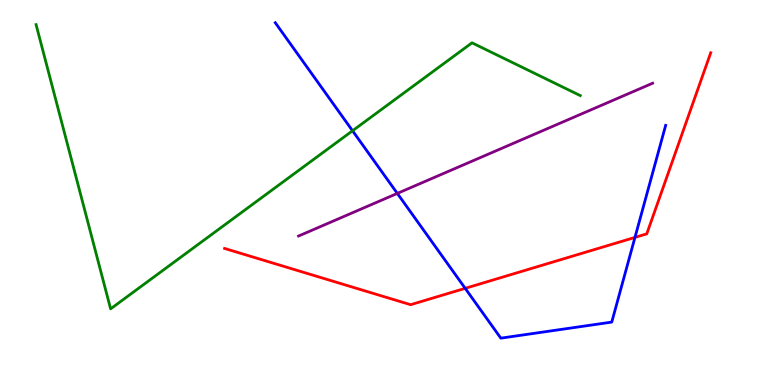[{'lines': ['blue', 'red'], 'intersections': [{'x': 6.0, 'y': 2.51}, {'x': 8.19, 'y': 3.83}]}, {'lines': ['green', 'red'], 'intersections': []}, {'lines': ['purple', 'red'], 'intersections': []}, {'lines': ['blue', 'green'], 'intersections': [{'x': 4.55, 'y': 6.6}]}, {'lines': ['blue', 'purple'], 'intersections': [{'x': 5.13, 'y': 4.98}]}, {'lines': ['green', 'purple'], 'intersections': []}]